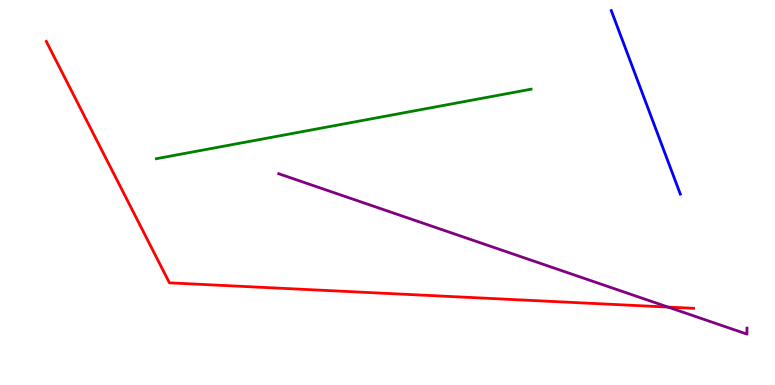[{'lines': ['blue', 'red'], 'intersections': []}, {'lines': ['green', 'red'], 'intersections': []}, {'lines': ['purple', 'red'], 'intersections': [{'x': 8.62, 'y': 2.02}]}, {'lines': ['blue', 'green'], 'intersections': []}, {'lines': ['blue', 'purple'], 'intersections': []}, {'lines': ['green', 'purple'], 'intersections': []}]